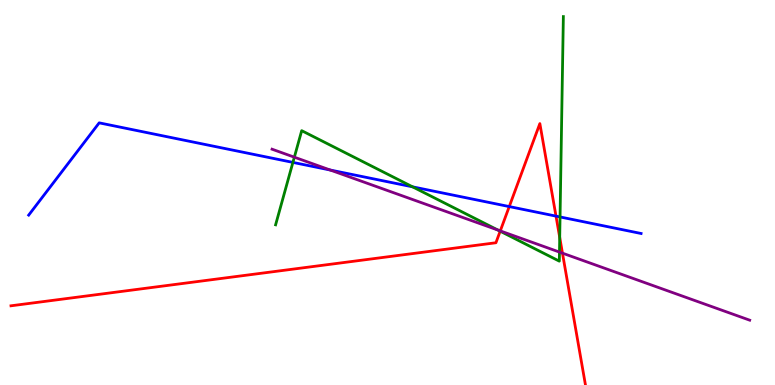[{'lines': ['blue', 'red'], 'intersections': [{'x': 6.57, 'y': 4.63}, {'x': 7.17, 'y': 4.39}]}, {'lines': ['green', 'red'], 'intersections': [{'x': 6.45, 'y': 3.99}, {'x': 7.22, 'y': 3.83}]}, {'lines': ['purple', 'red'], 'intersections': [{'x': 6.46, 'y': 4.0}, {'x': 7.26, 'y': 3.42}]}, {'lines': ['blue', 'green'], 'intersections': [{'x': 3.78, 'y': 5.78}, {'x': 5.32, 'y': 5.15}, {'x': 7.23, 'y': 4.37}]}, {'lines': ['blue', 'purple'], 'intersections': [{'x': 4.26, 'y': 5.58}]}, {'lines': ['green', 'purple'], 'intersections': [{'x': 3.8, 'y': 5.92}, {'x': 6.42, 'y': 4.02}, {'x': 7.22, 'y': 3.45}]}]